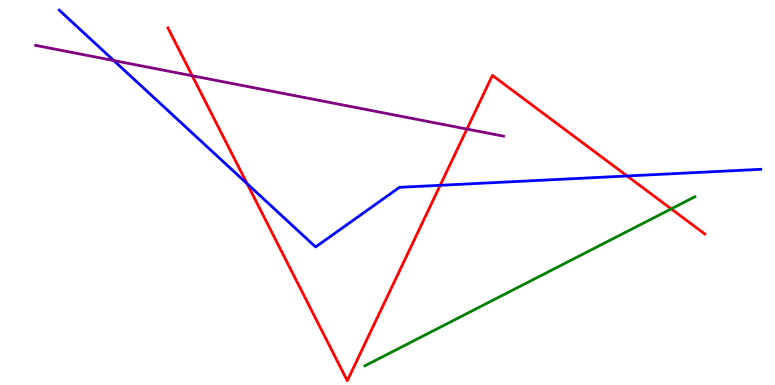[{'lines': ['blue', 'red'], 'intersections': [{'x': 3.19, 'y': 5.23}, {'x': 5.68, 'y': 5.19}, {'x': 8.09, 'y': 5.43}]}, {'lines': ['green', 'red'], 'intersections': [{'x': 8.66, 'y': 4.57}]}, {'lines': ['purple', 'red'], 'intersections': [{'x': 2.48, 'y': 8.03}, {'x': 6.02, 'y': 6.65}]}, {'lines': ['blue', 'green'], 'intersections': []}, {'lines': ['blue', 'purple'], 'intersections': [{'x': 1.47, 'y': 8.43}]}, {'lines': ['green', 'purple'], 'intersections': []}]